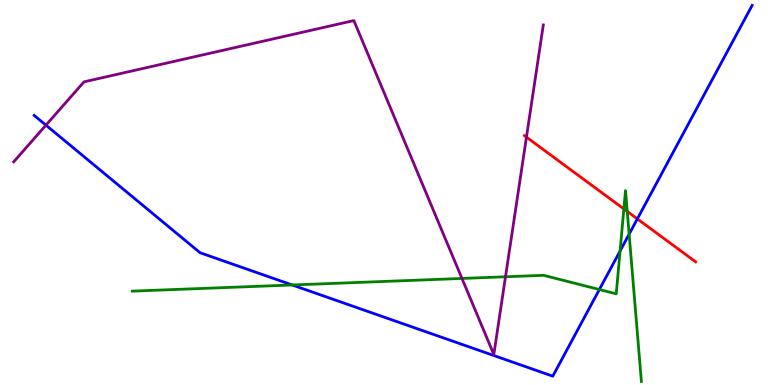[{'lines': ['blue', 'red'], 'intersections': [{'x': 8.22, 'y': 4.31}]}, {'lines': ['green', 'red'], 'intersections': [{'x': 8.05, 'y': 4.57}, {'x': 8.09, 'y': 4.51}]}, {'lines': ['purple', 'red'], 'intersections': [{'x': 6.79, 'y': 6.44}]}, {'lines': ['blue', 'green'], 'intersections': [{'x': 3.77, 'y': 2.6}, {'x': 7.73, 'y': 2.48}, {'x': 8.0, 'y': 3.48}, {'x': 8.12, 'y': 3.92}]}, {'lines': ['blue', 'purple'], 'intersections': [{'x': 0.593, 'y': 6.75}]}, {'lines': ['green', 'purple'], 'intersections': [{'x': 5.96, 'y': 2.77}, {'x': 6.52, 'y': 2.81}]}]